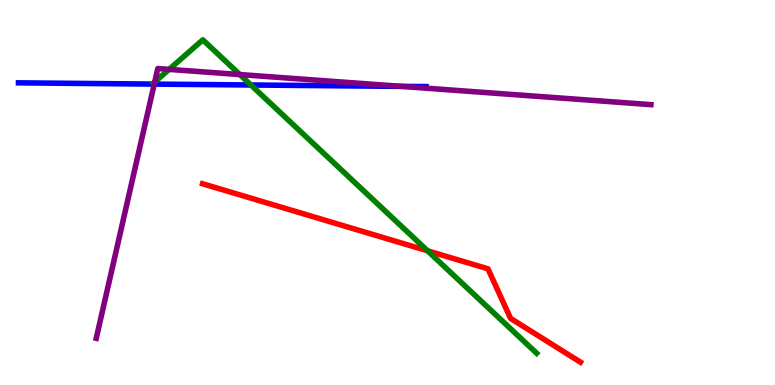[{'lines': ['blue', 'red'], 'intersections': []}, {'lines': ['green', 'red'], 'intersections': [{'x': 5.52, 'y': 3.49}]}, {'lines': ['purple', 'red'], 'intersections': []}, {'lines': ['blue', 'green'], 'intersections': [{'x': 3.24, 'y': 7.79}]}, {'lines': ['blue', 'purple'], 'intersections': [{'x': 1.99, 'y': 7.82}, {'x': 5.18, 'y': 7.76}]}, {'lines': ['green', 'purple'], 'intersections': [{'x': 2.0, 'y': 7.87}, {'x': 2.18, 'y': 8.2}, {'x': 3.09, 'y': 8.06}]}]